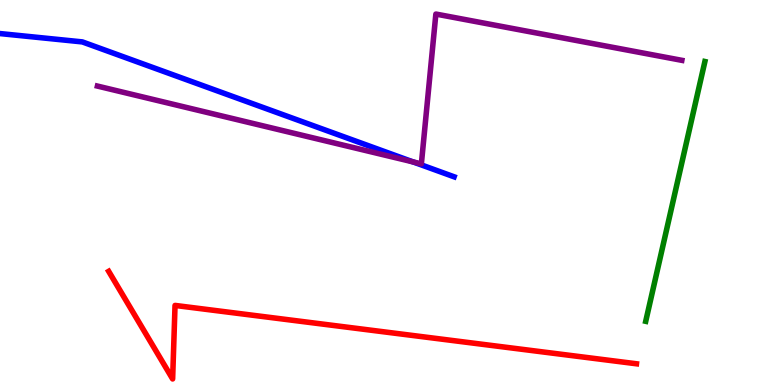[{'lines': ['blue', 'red'], 'intersections': []}, {'lines': ['green', 'red'], 'intersections': []}, {'lines': ['purple', 'red'], 'intersections': []}, {'lines': ['blue', 'green'], 'intersections': []}, {'lines': ['blue', 'purple'], 'intersections': [{'x': 5.33, 'y': 5.79}]}, {'lines': ['green', 'purple'], 'intersections': []}]